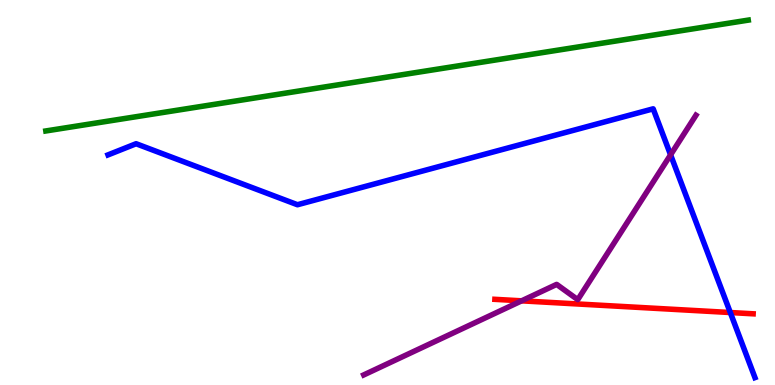[{'lines': ['blue', 'red'], 'intersections': [{'x': 9.42, 'y': 1.88}]}, {'lines': ['green', 'red'], 'intersections': []}, {'lines': ['purple', 'red'], 'intersections': [{'x': 6.73, 'y': 2.19}]}, {'lines': ['blue', 'green'], 'intersections': []}, {'lines': ['blue', 'purple'], 'intersections': [{'x': 8.65, 'y': 5.98}]}, {'lines': ['green', 'purple'], 'intersections': []}]